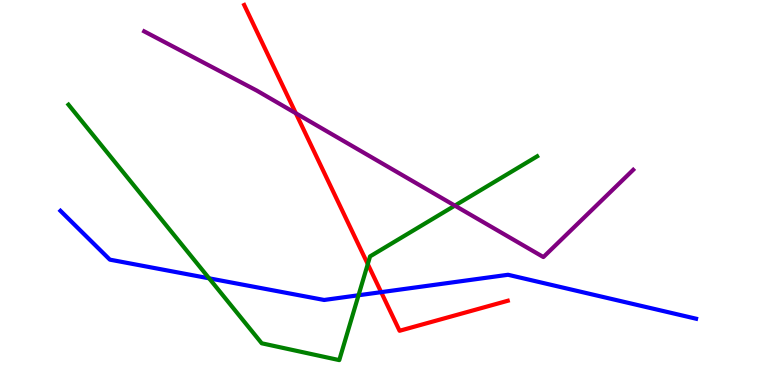[{'lines': ['blue', 'red'], 'intersections': [{'x': 4.92, 'y': 2.41}]}, {'lines': ['green', 'red'], 'intersections': [{'x': 4.75, 'y': 3.14}]}, {'lines': ['purple', 'red'], 'intersections': [{'x': 3.82, 'y': 7.06}]}, {'lines': ['blue', 'green'], 'intersections': [{'x': 2.7, 'y': 2.77}, {'x': 4.63, 'y': 2.33}]}, {'lines': ['blue', 'purple'], 'intersections': []}, {'lines': ['green', 'purple'], 'intersections': [{'x': 5.87, 'y': 4.66}]}]